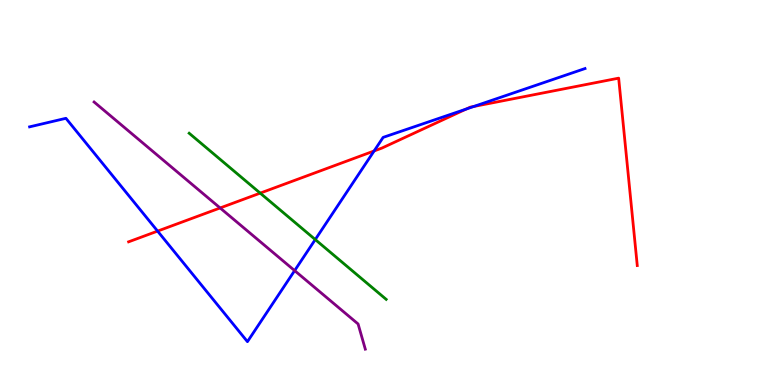[{'lines': ['blue', 'red'], 'intersections': [{'x': 2.03, 'y': 4.0}, {'x': 4.83, 'y': 6.08}, {'x': 6.01, 'y': 7.17}, {'x': 6.11, 'y': 7.23}]}, {'lines': ['green', 'red'], 'intersections': [{'x': 3.36, 'y': 4.98}]}, {'lines': ['purple', 'red'], 'intersections': [{'x': 2.84, 'y': 4.6}]}, {'lines': ['blue', 'green'], 'intersections': [{'x': 4.07, 'y': 3.78}]}, {'lines': ['blue', 'purple'], 'intersections': [{'x': 3.8, 'y': 2.97}]}, {'lines': ['green', 'purple'], 'intersections': []}]